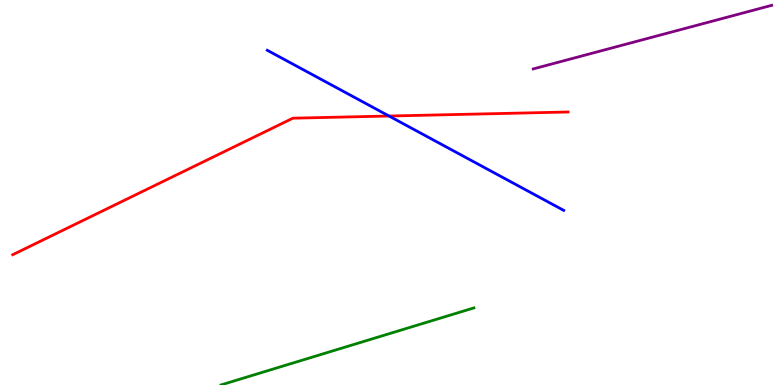[{'lines': ['blue', 'red'], 'intersections': [{'x': 5.02, 'y': 6.99}]}, {'lines': ['green', 'red'], 'intersections': []}, {'lines': ['purple', 'red'], 'intersections': []}, {'lines': ['blue', 'green'], 'intersections': []}, {'lines': ['blue', 'purple'], 'intersections': []}, {'lines': ['green', 'purple'], 'intersections': []}]